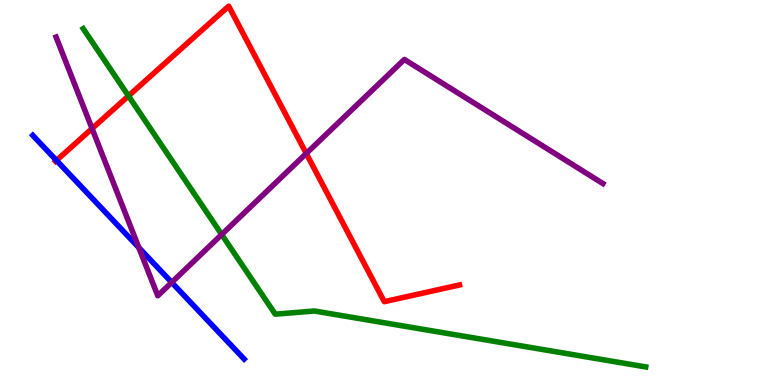[{'lines': ['blue', 'red'], 'intersections': [{'x': 0.729, 'y': 5.83}]}, {'lines': ['green', 'red'], 'intersections': [{'x': 1.66, 'y': 7.51}]}, {'lines': ['purple', 'red'], 'intersections': [{'x': 1.19, 'y': 6.66}, {'x': 3.95, 'y': 6.01}]}, {'lines': ['blue', 'green'], 'intersections': []}, {'lines': ['blue', 'purple'], 'intersections': [{'x': 1.79, 'y': 3.57}, {'x': 2.22, 'y': 2.66}]}, {'lines': ['green', 'purple'], 'intersections': [{'x': 2.86, 'y': 3.91}]}]